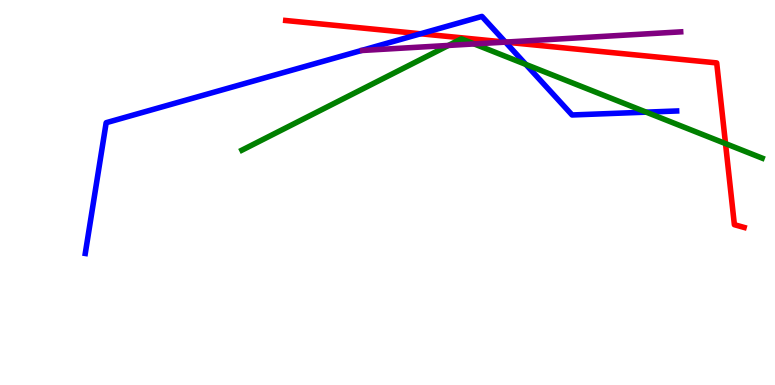[{'lines': ['blue', 'red'], 'intersections': [{'x': 5.43, 'y': 9.12}, {'x': 6.52, 'y': 8.91}]}, {'lines': ['green', 'red'], 'intersections': [{'x': 9.36, 'y': 6.27}]}, {'lines': ['purple', 'red'], 'intersections': [{'x': 6.52, 'y': 8.91}]}, {'lines': ['blue', 'green'], 'intersections': [{'x': 6.79, 'y': 8.33}, {'x': 8.34, 'y': 7.09}]}, {'lines': ['blue', 'purple'], 'intersections': [{'x': 6.52, 'y': 8.91}]}, {'lines': ['green', 'purple'], 'intersections': [{'x': 5.79, 'y': 8.82}, {'x': 6.12, 'y': 8.86}]}]